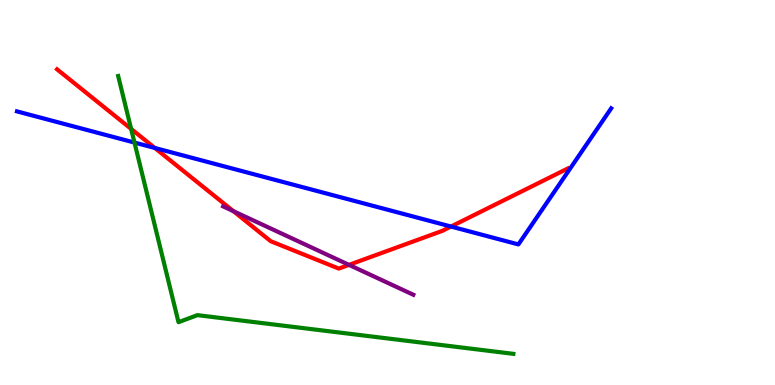[{'lines': ['blue', 'red'], 'intersections': [{'x': 2.0, 'y': 6.16}, {'x': 5.82, 'y': 4.12}]}, {'lines': ['green', 'red'], 'intersections': [{'x': 1.69, 'y': 6.65}]}, {'lines': ['purple', 'red'], 'intersections': [{'x': 3.01, 'y': 4.52}, {'x': 4.5, 'y': 3.12}]}, {'lines': ['blue', 'green'], 'intersections': [{'x': 1.74, 'y': 6.3}]}, {'lines': ['blue', 'purple'], 'intersections': []}, {'lines': ['green', 'purple'], 'intersections': []}]